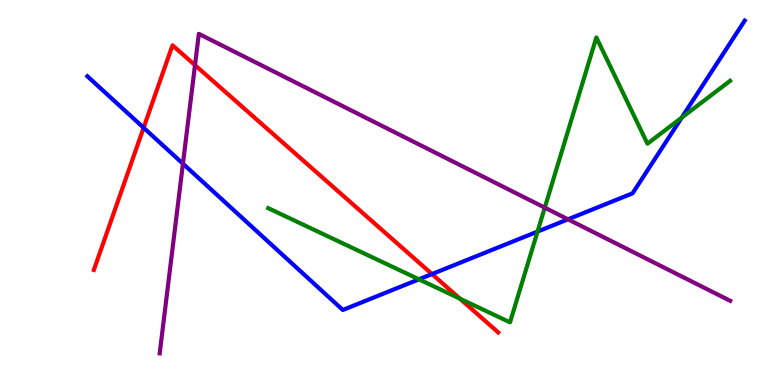[{'lines': ['blue', 'red'], 'intersections': [{'x': 1.85, 'y': 6.68}, {'x': 5.57, 'y': 2.88}]}, {'lines': ['green', 'red'], 'intersections': [{'x': 5.93, 'y': 2.24}]}, {'lines': ['purple', 'red'], 'intersections': [{'x': 2.52, 'y': 8.31}]}, {'lines': ['blue', 'green'], 'intersections': [{'x': 5.41, 'y': 2.75}, {'x': 6.94, 'y': 3.98}, {'x': 8.8, 'y': 6.94}]}, {'lines': ['blue', 'purple'], 'intersections': [{'x': 2.36, 'y': 5.75}, {'x': 7.33, 'y': 4.3}]}, {'lines': ['green', 'purple'], 'intersections': [{'x': 7.03, 'y': 4.61}]}]